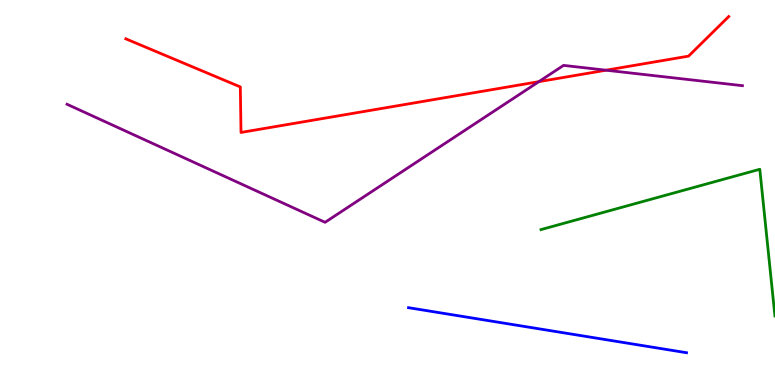[{'lines': ['blue', 'red'], 'intersections': []}, {'lines': ['green', 'red'], 'intersections': []}, {'lines': ['purple', 'red'], 'intersections': [{'x': 6.95, 'y': 7.88}, {'x': 7.82, 'y': 8.18}]}, {'lines': ['blue', 'green'], 'intersections': []}, {'lines': ['blue', 'purple'], 'intersections': []}, {'lines': ['green', 'purple'], 'intersections': []}]